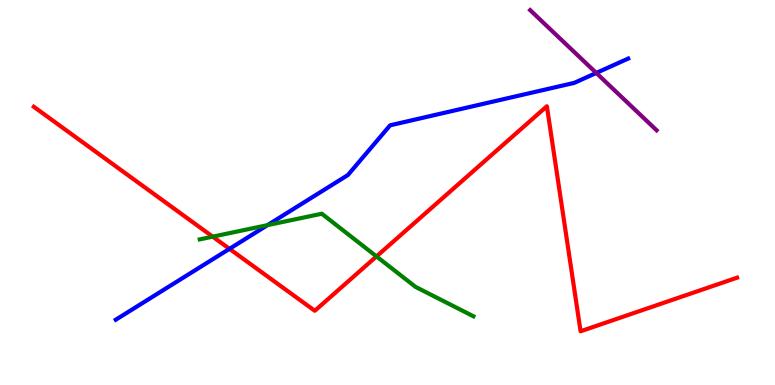[{'lines': ['blue', 'red'], 'intersections': [{'x': 2.96, 'y': 3.54}]}, {'lines': ['green', 'red'], 'intersections': [{'x': 2.74, 'y': 3.85}, {'x': 4.86, 'y': 3.34}]}, {'lines': ['purple', 'red'], 'intersections': []}, {'lines': ['blue', 'green'], 'intersections': [{'x': 3.45, 'y': 4.15}]}, {'lines': ['blue', 'purple'], 'intersections': [{'x': 7.69, 'y': 8.11}]}, {'lines': ['green', 'purple'], 'intersections': []}]